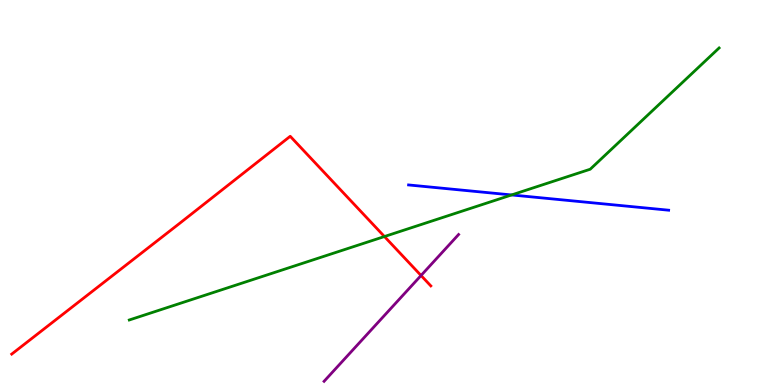[{'lines': ['blue', 'red'], 'intersections': []}, {'lines': ['green', 'red'], 'intersections': [{'x': 4.96, 'y': 3.86}]}, {'lines': ['purple', 'red'], 'intersections': [{'x': 5.43, 'y': 2.84}]}, {'lines': ['blue', 'green'], 'intersections': [{'x': 6.6, 'y': 4.94}]}, {'lines': ['blue', 'purple'], 'intersections': []}, {'lines': ['green', 'purple'], 'intersections': []}]